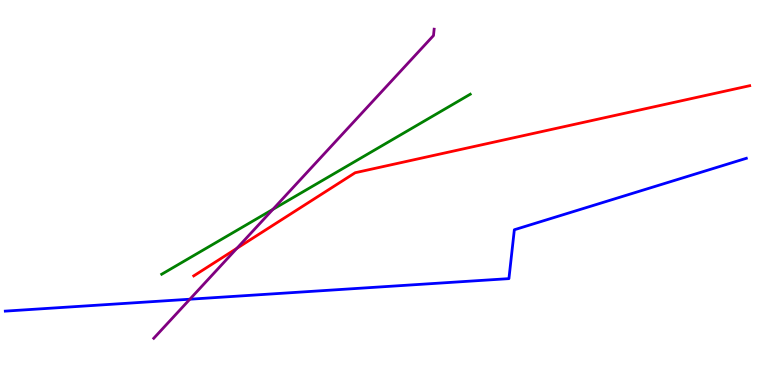[{'lines': ['blue', 'red'], 'intersections': []}, {'lines': ['green', 'red'], 'intersections': []}, {'lines': ['purple', 'red'], 'intersections': [{'x': 3.06, 'y': 3.55}]}, {'lines': ['blue', 'green'], 'intersections': []}, {'lines': ['blue', 'purple'], 'intersections': [{'x': 2.45, 'y': 2.23}]}, {'lines': ['green', 'purple'], 'intersections': [{'x': 3.52, 'y': 4.56}]}]